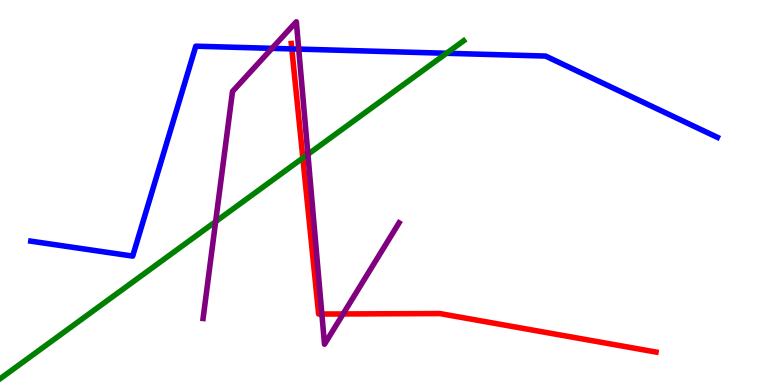[{'lines': ['blue', 'red'], 'intersections': [{'x': 3.77, 'y': 8.73}]}, {'lines': ['green', 'red'], 'intersections': [{'x': 3.91, 'y': 5.9}]}, {'lines': ['purple', 'red'], 'intersections': [{'x': 4.15, 'y': 1.84}, {'x': 4.43, 'y': 1.85}]}, {'lines': ['blue', 'green'], 'intersections': [{'x': 5.76, 'y': 8.62}]}, {'lines': ['blue', 'purple'], 'intersections': [{'x': 3.51, 'y': 8.74}, {'x': 3.85, 'y': 8.72}]}, {'lines': ['green', 'purple'], 'intersections': [{'x': 2.78, 'y': 4.24}, {'x': 3.97, 'y': 5.99}]}]